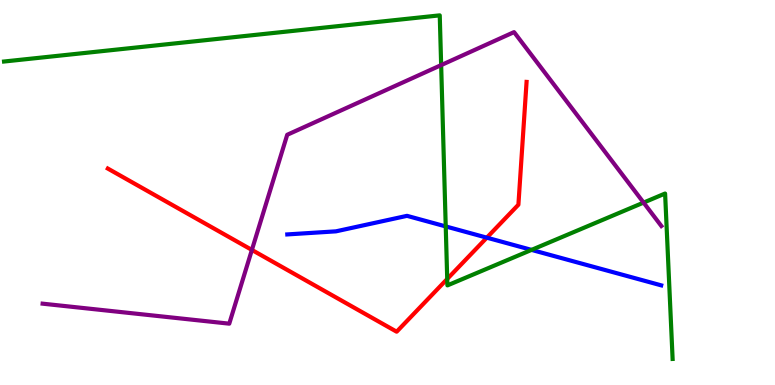[{'lines': ['blue', 'red'], 'intersections': [{'x': 6.28, 'y': 3.83}]}, {'lines': ['green', 'red'], 'intersections': [{'x': 5.77, 'y': 2.75}]}, {'lines': ['purple', 'red'], 'intersections': [{'x': 3.25, 'y': 3.51}]}, {'lines': ['blue', 'green'], 'intersections': [{'x': 5.75, 'y': 4.12}, {'x': 6.86, 'y': 3.51}]}, {'lines': ['blue', 'purple'], 'intersections': []}, {'lines': ['green', 'purple'], 'intersections': [{'x': 5.69, 'y': 8.31}, {'x': 8.3, 'y': 4.74}]}]